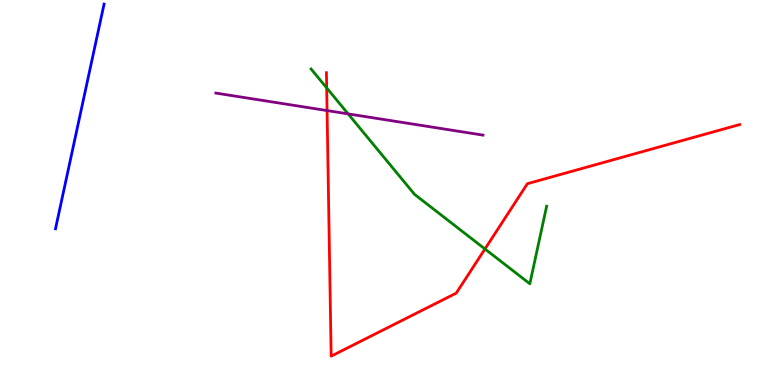[{'lines': ['blue', 'red'], 'intersections': []}, {'lines': ['green', 'red'], 'intersections': [{'x': 4.22, 'y': 7.72}, {'x': 6.26, 'y': 3.53}]}, {'lines': ['purple', 'red'], 'intersections': [{'x': 4.22, 'y': 7.13}]}, {'lines': ['blue', 'green'], 'intersections': []}, {'lines': ['blue', 'purple'], 'intersections': []}, {'lines': ['green', 'purple'], 'intersections': [{'x': 4.49, 'y': 7.04}]}]